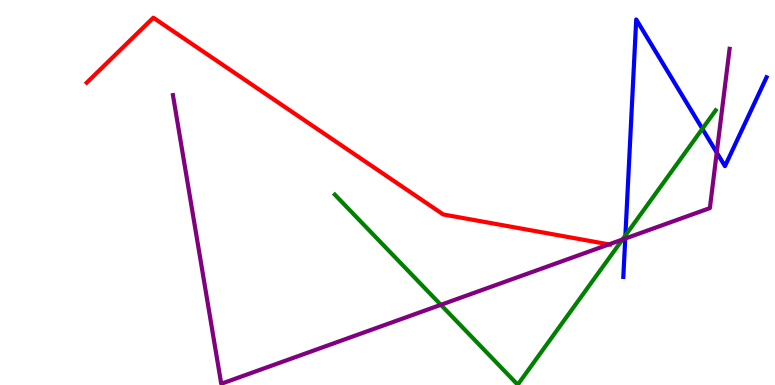[{'lines': ['blue', 'red'], 'intersections': []}, {'lines': ['green', 'red'], 'intersections': []}, {'lines': ['purple', 'red'], 'intersections': [{'x': 7.86, 'y': 3.65}]}, {'lines': ['blue', 'green'], 'intersections': [{'x': 8.07, 'y': 3.88}, {'x': 9.06, 'y': 6.65}]}, {'lines': ['blue', 'purple'], 'intersections': [{'x': 8.07, 'y': 3.8}, {'x': 9.25, 'y': 6.04}]}, {'lines': ['green', 'purple'], 'intersections': [{'x': 5.69, 'y': 2.08}, {'x': 8.03, 'y': 3.78}]}]